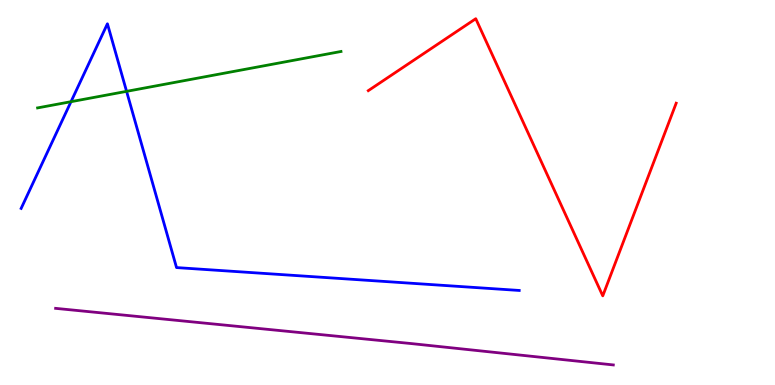[{'lines': ['blue', 'red'], 'intersections': []}, {'lines': ['green', 'red'], 'intersections': []}, {'lines': ['purple', 'red'], 'intersections': []}, {'lines': ['blue', 'green'], 'intersections': [{'x': 0.916, 'y': 7.36}, {'x': 1.63, 'y': 7.63}]}, {'lines': ['blue', 'purple'], 'intersections': []}, {'lines': ['green', 'purple'], 'intersections': []}]